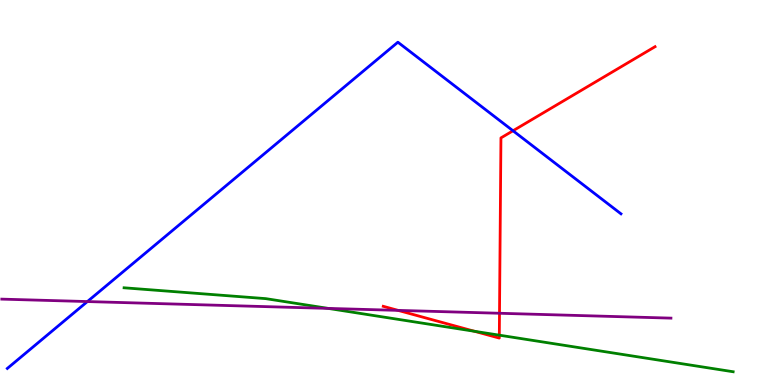[{'lines': ['blue', 'red'], 'intersections': [{'x': 6.62, 'y': 6.6}]}, {'lines': ['green', 'red'], 'intersections': [{'x': 6.12, 'y': 1.4}, {'x': 6.44, 'y': 1.29}]}, {'lines': ['purple', 'red'], 'intersections': [{'x': 5.14, 'y': 1.94}, {'x': 6.45, 'y': 1.86}]}, {'lines': ['blue', 'green'], 'intersections': []}, {'lines': ['blue', 'purple'], 'intersections': [{'x': 1.13, 'y': 2.17}]}, {'lines': ['green', 'purple'], 'intersections': [{'x': 4.23, 'y': 1.99}]}]